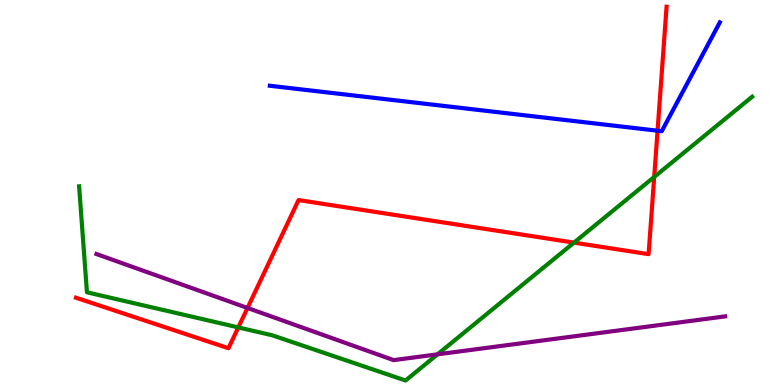[{'lines': ['blue', 'red'], 'intersections': [{'x': 8.48, 'y': 6.6}]}, {'lines': ['green', 'red'], 'intersections': [{'x': 3.07, 'y': 1.5}, {'x': 7.41, 'y': 3.7}, {'x': 8.44, 'y': 5.4}]}, {'lines': ['purple', 'red'], 'intersections': [{'x': 3.19, 'y': 2.0}]}, {'lines': ['blue', 'green'], 'intersections': []}, {'lines': ['blue', 'purple'], 'intersections': []}, {'lines': ['green', 'purple'], 'intersections': [{'x': 5.65, 'y': 0.796}]}]